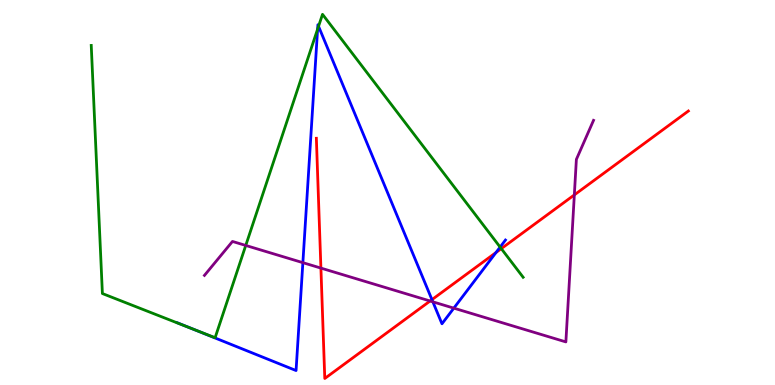[{'lines': ['blue', 'red'], 'intersections': [{'x': 5.57, 'y': 2.22}, {'x': 6.4, 'y': 3.44}]}, {'lines': ['green', 'red'], 'intersections': [{'x': 6.47, 'y': 3.54}]}, {'lines': ['purple', 'red'], 'intersections': [{'x': 4.14, 'y': 3.04}, {'x': 5.55, 'y': 2.18}, {'x': 7.41, 'y': 4.94}]}, {'lines': ['blue', 'green'], 'intersections': [{'x': 2.48, 'y': 1.46}, {'x': 4.1, 'y': 9.24}, {'x': 4.11, 'y': 9.32}, {'x': 6.45, 'y': 3.58}]}, {'lines': ['blue', 'purple'], 'intersections': [{'x': 3.91, 'y': 3.18}, {'x': 5.59, 'y': 2.16}, {'x': 5.86, 'y': 2.0}]}, {'lines': ['green', 'purple'], 'intersections': [{'x': 3.17, 'y': 3.62}]}]